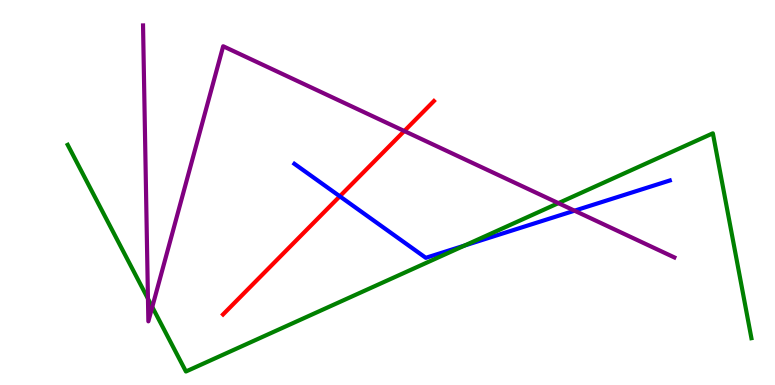[{'lines': ['blue', 'red'], 'intersections': [{'x': 4.38, 'y': 4.9}]}, {'lines': ['green', 'red'], 'intersections': []}, {'lines': ['purple', 'red'], 'intersections': [{'x': 5.22, 'y': 6.6}]}, {'lines': ['blue', 'green'], 'intersections': [{'x': 5.99, 'y': 3.62}]}, {'lines': ['blue', 'purple'], 'intersections': [{'x': 7.41, 'y': 4.53}]}, {'lines': ['green', 'purple'], 'intersections': [{'x': 1.91, 'y': 2.24}, {'x': 1.96, 'y': 2.03}, {'x': 7.21, 'y': 4.72}]}]